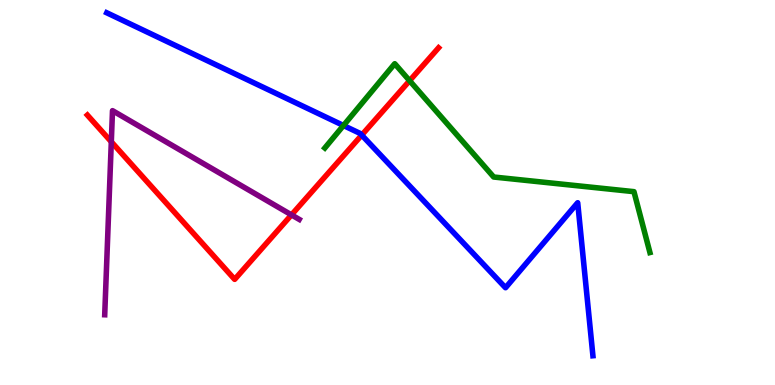[{'lines': ['blue', 'red'], 'intersections': [{'x': 4.67, 'y': 6.49}]}, {'lines': ['green', 'red'], 'intersections': [{'x': 5.29, 'y': 7.9}]}, {'lines': ['purple', 'red'], 'intersections': [{'x': 1.44, 'y': 6.32}, {'x': 3.76, 'y': 4.42}]}, {'lines': ['blue', 'green'], 'intersections': [{'x': 4.43, 'y': 6.74}]}, {'lines': ['blue', 'purple'], 'intersections': []}, {'lines': ['green', 'purple'], 'intersections': []}]